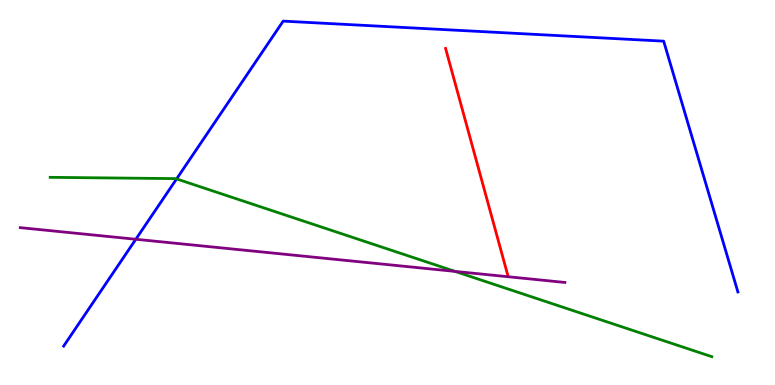[{'lines': ['blue', 'red'], 'intersections': []}, {'lines': ['green', 'red'], 'intersections': []}, {'lines': ['purple', 'red'], 'intersections': []}, {'lines': ['blue', 'green'], 'intersections': [{'x': 2.28, 'y': 5.35}]}, {'lines': ['blue', 'purple'], 'intersections': [{'x': 1.75, 'y': 3.79}]}, {'lines': ['green', 'purple'], 'intersections': [{'x': 5.87, 'y': 2.95}]}]